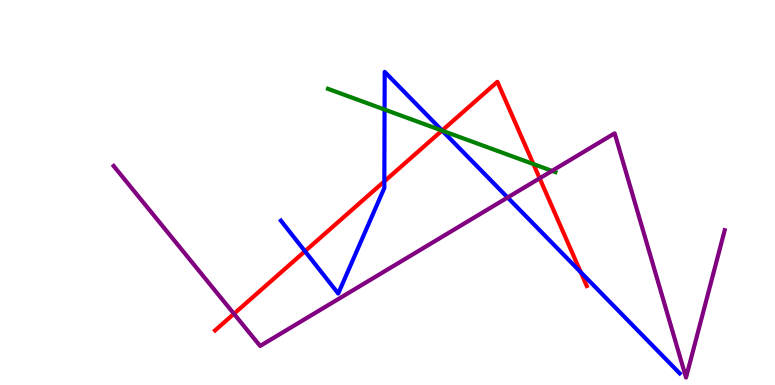[{'lines': ['blue', 'red'], 'intersections': [{'x': 3.94, 'y': 3.47}, {'x': 4.96, 'y': 5.29}, {'x': 5.7, 'y': 6.61}, {'x': 7.49, 'y': 2.93}]}, {'lines': ['green', 'red'], 'intersections': [{'x': 5.7, 'y': 6.61}, {'x': 6.88, 'y': 5.74}]}, {'lines': ['purple', 'red'], 'intersections': [{'x': 3.02, 'y': 1.85}, {'x': 6.96, 'y': 5.37}]}, {'lines': ['blue', 'green'], 'intersections': [{'x': 4.96, 'y': 7.15}, {'x': 5.71, 'y': 6.61}]}, {'lines': ['blue', 'purple'], 'intersections': [{'x': 6.55, 'y': 4.87}]}, {'lines': ['green', 'purple'], 'intersections': [{'x': 7.12, 'y': 5.56}]}]